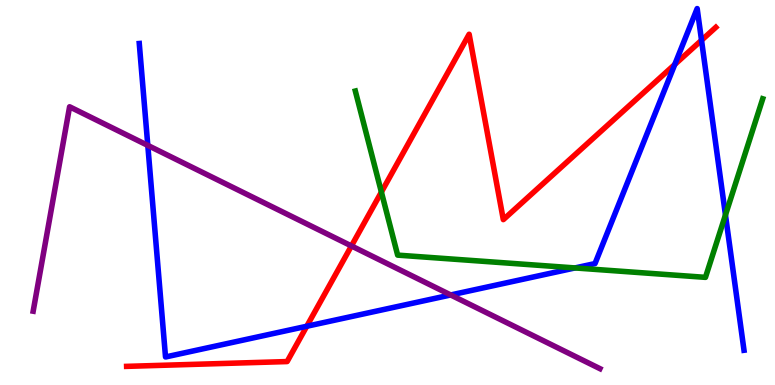[{'lines': ['blue', 'red'], 'intersections': [{'x': 3.96, 'y': 1.53}, {'x': 8.71, 'y': 8.33}, {'x': 9.05, 'y': 8.95}]}, {'lines': ['green', 'red'], 'intersections': [{'x': 4.92, 'y': 5.01}]}, {'lines': ['purple', 'red'], 'intersections': [{'x': 4.53, 'y': 3.61}]}, {'lines': ['blue', 'green'], 'intersections': [{'x': 7.42, 'y': 3.04}, {'x': 9.36, 'y': 4.42}]}, {'lines': ['blue', 'purple'], 'intersections': [{'x': 1.91, 'y': 6.22}, {'x': 5.82, 'y': 2.34}]}, {'lines': ['green', 'purple'], 'intersections': []}]